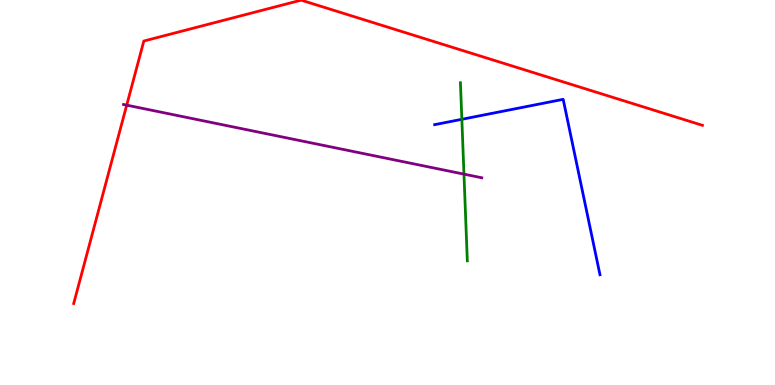[{'lines': ['blue', 'red'], 'intersections': []}, {'lines': ['green', 'red'], 'intersections': []}, {'lines': ['purple', 'red'], 'intersections': [{'x': 1.63, 'y': 7.27}]}, {'lines': ['blue', 'green'], 'intersections': [{'x': 5.96, 'y': 6.9}]}, {'lines': ['blue', 'purple'], 'intersections': []}, {'lines': ['green', 'purple'], 'intersections': [{'x': 5.99, 'y': 5.48}]}]